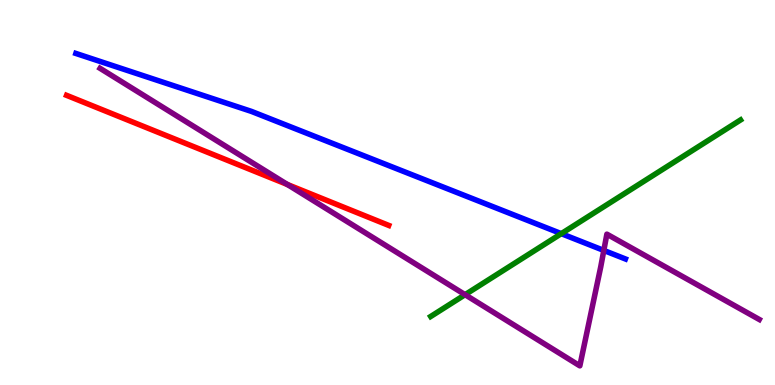[{'lines': ['blue', 'red'], 'intersections': []}, {'lines': ['green', 'red'], 'intersections': []}, {'lines': ['purple', 'red'], 'intersections': [{'x': 3.71, 'y': 5.21}]}, {'lines': ['blue', 'green'], 'intersections': [{'x': 7.24, 'y': 3.93}]}, {'lines': ['blue', 'purple'], 'intersections': [{'x': 7.79, 'y': 3.5}]}, {'lines': ['green', 'purple'], 'intersections': [{'x': 6.0, 'y': 2.35}]}]